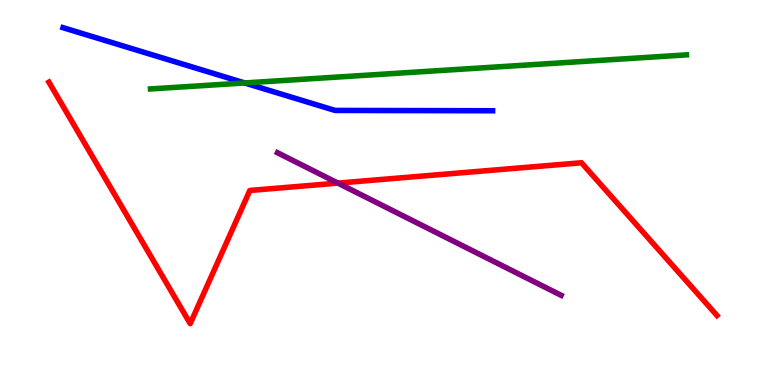[{'lines': ['blue', 'red'], 'intersections': []}, {'lines': ['green', 'red'], 'intersections': []}, {'lines': ['purple', 'red'], 'intersections': [{'x': 4.36, 'y': 5.24}]}, {'lines': ['blue', 'green'], 'intersections': [{'x': 3.16, 'y': 7.85}]}, {'lines': ['blue', 'purple'], 'intersections': []}, {'lines': ['green', 'purple'], 'intersections': []}]